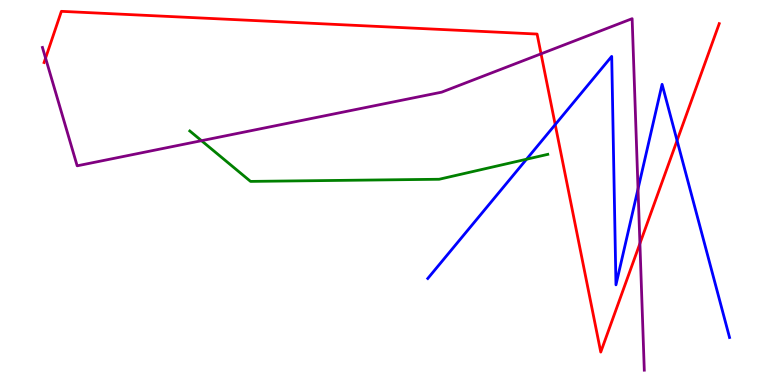[{'lines': ['blue', 'red'], 'intersections': [{'x': 7.16, 'y': 6.76}, {'x': 8.74, 'y': 6.35}]}, {'lines': ['green', 'red'], 'intersections': []}, {'lines': ['purple', 'red'], 'intersections': [{'x': 0.588, 'y': 8.49}, {'x': 6.98, 'y': 8.6}, {'x': 8.26, 'y': 3.67}]}, {'lines': ['blue', 'green'], 'intersections': [{'x': 6.79, 'y': 5.86}]}, {'lines': ['blue', 'purple'], 'intersections': [{'x': 8.23, 'y': 5.09}]}, {'lines': ['green', 'purple'], 'intersections': [{'x': 2.6, 'y': 6.35}]}]